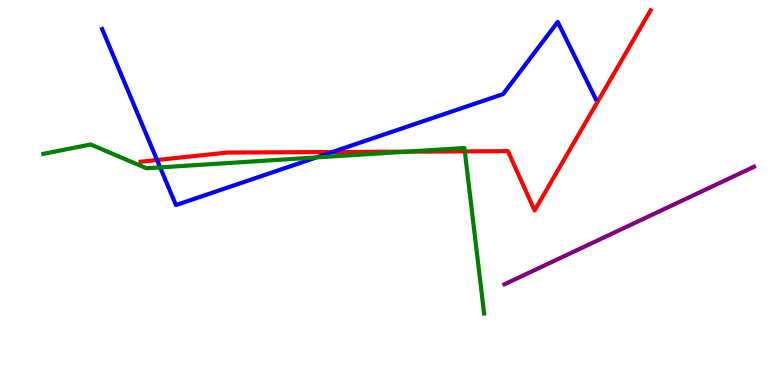[{'lines': ['blue', 'red'], 'intersections': [{'x': 2.03, 'y': 5.84}, {'x': 4.29, 'y': 6.05}]}, {'lines': ['green', 'red'], 'intersections': [{'x': 5.25, 'y': 6.06}, {'x': 6.0, 'y': 6.07}]}, {'lines': ['purple', 'red'], 'intersections': []}, {'lines': ['blue', 'green'], 'intersections': [{'x': 2.07, 'y': 5.65}, {'x': 4.08, 'y': 5.91}]}, {'lines': ['blue', 'purple'], 'intersections': []}, {'lines': ['green', 'purple'], 'intersections': []}]